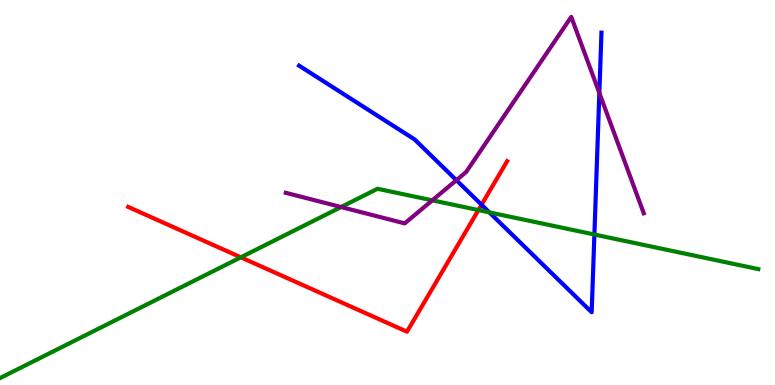[{'lines': ['blue', 'red'], 'intersections': [{'x': 6.21, 'y': 4.68}]}, {'lines': ['green', 'red'], 'intersections': [{'x': 3.11, 'y': 3.32}, {'x': 6.17, 'y': 4.54}]}, {'lines': ['purple', 'red'], 'intersections': []}, {'lines': ['blue', 'green'], 'intersections': [{'x': 6.31, 'y': 4.48}, {'x': 7.67, 'y': 3.91}]}, {'lines': ['blue', 'purple'], 'intersections': [{'x': 5.89, 'y': 5.32}, {'x': 7.73, 'y': 7.59}]}, {'lines': ['green', 'purple'], 'intersections': [{'x': 4.4, 'y': 4.62}, {'x': 5.58, 'y': 4.8}]}]